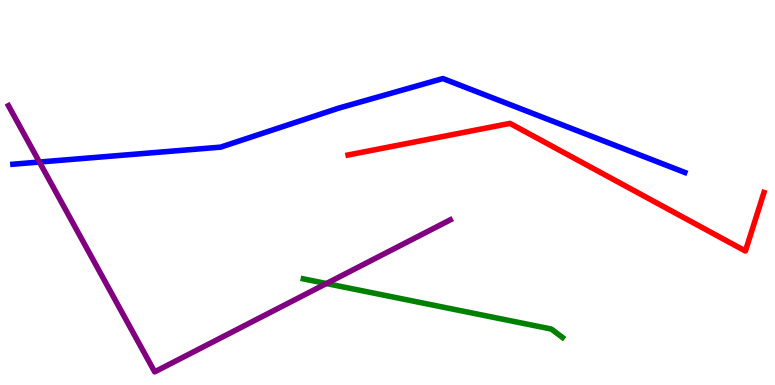[{'lines': ['blue', 'red'], 'intersections': []}, {'lines': ['green', 'red'], 'intersections': []}, {'lines': ['purple', 'red'], 'intersections': []}, {'lines': ['blue', 'green'], 'intersections': []}, {'lines': ['blue', 'purple'], 'intersections': [{'x': 0.508, 'y': 5.79}]}, {'lines': ['green', 'purple'], 'intersections': [{'x': 4.21, 'y': 2.64}]}]